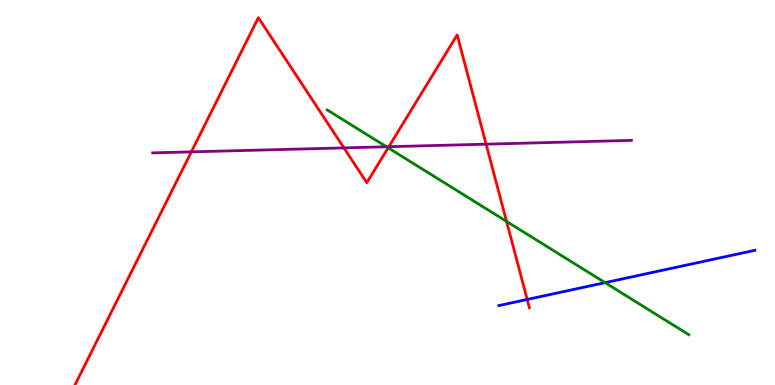[{'lines': ['blue', 'red'], 'intersections': [{'x': 6.8, 'y': 2.22}]}, {'lines': ['green', 'red'], 'intersections': [{'x': 5.01, 'y': 6.16}, {'x': 6.54, 'y': 4.25}]}, {'lines': ['purple', 'red'], 'intersections': [{'x': 2.47, 'y': 6.06}, {'x': 4.44, 'y': 6.16}, {'x': 5.02, 'y': 6.19}, {'x': 6.27, 'y': 6.26}]}, {'lines': ['blue', 'green'], 'intersections': [{'x': 7.81, 'y': 2.66}]}, {'lines': ['blue', 'purple'], 'intersections': []}, {'lines': ['green', 'purple'], 'intersections': [{'x': 4.99, 'y': 6.19}]}]